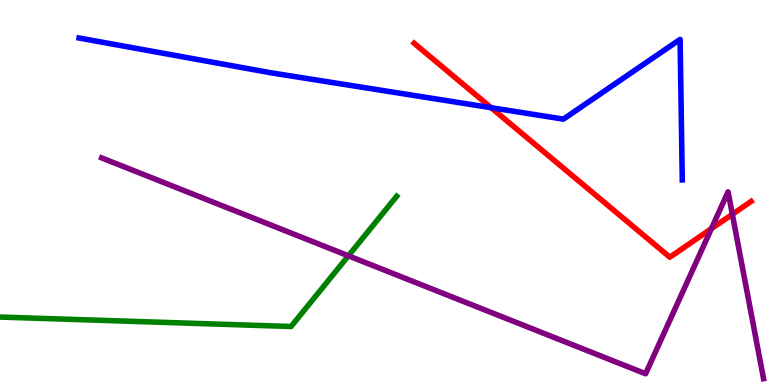[{'lines': ['blue', 'red'], 'intersections': [{'x': 6.34, 'y': 7.2}]}, {'lines': ['green', 'red'], 'intersections': []}, {'lines': ['purple', 'red'], 'intersections': [{'x': 9.18, 'y': 4.06}, {'x': 9.45, 'y': 4.43}]}, {'lines': ['blue', 'green'], 'intersections': []}, {'lines': ['blue', 'purple'], 'intersections': []}, {'lines': ['green', 'purple'], 'intersections': [{'x': 4.5, 'y': 3.36}]}]